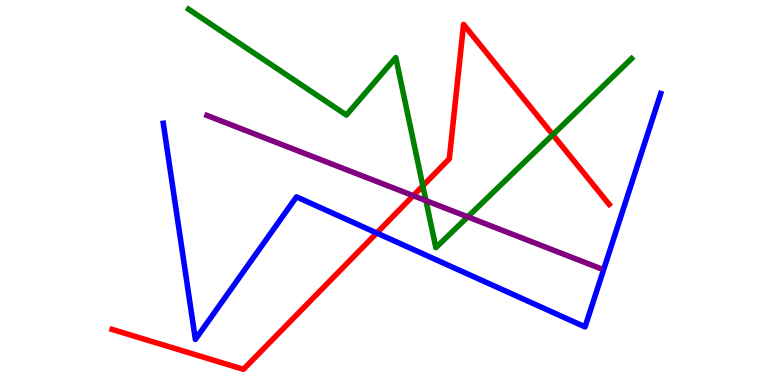[{'lines': ['blue', 'red'], 'intersections': [{'x': 4.86, 'y': 3.95}]}, {'lines': ['green', 'red'], 'intersections': [{'x': 5.46, 'y': 5.17}, {'x': 7.13, 'y': 6.5}]}, {'lines': ['purple', 'red'], 'intersections': [{'x': 5.33, 'y': 4.92}]}, {'lines': ['blue', 'green'], 'intersections': []}, {'lines': ['blue', 'purple'], 'intersections': []}, {'lines': ['green', 'purple'], 'intersections': [{'x': 5.5, 'y': 4.79}, {'x': 6.04, 'y': 4.37}]}]